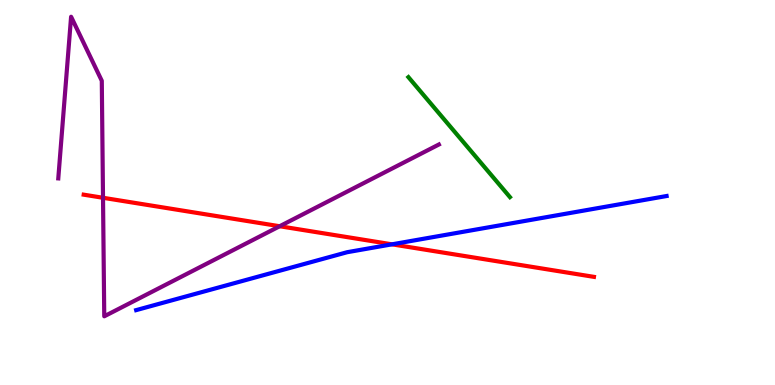[{'lines': ['blue', 'red'], 'intersections': [{'x': 5.06, 'y': 3.65}]}, {'lines': ['green', 'red'], 'intersections': []}, {'lines': ['purple', 'red'], 'intersections': [{'x': 1.33, 'y': 4.86}, {'x': 3.61, 'y': 4.12}]}, {'lines': ['blue', 'green'], 'intersections': []}, {'lines': ['blue', 'purple'], 'intersections': []}, {'lines': ['green', 'purple'], 'intersections': []}]